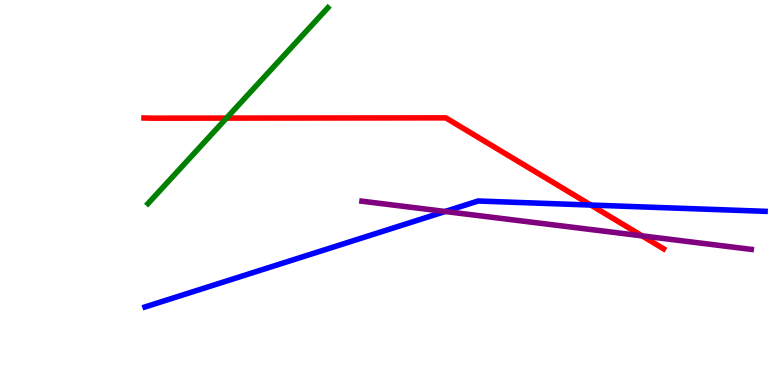[{'lines': ['blue', 'red'], 'intersections': [{'x': 7.62, 'y': 4.67}]}, {'lines': ['green', 'red'], 'intersections': [{'x': 2.92, 'y': 6.93}]}, {'lines': ['purple', 'red'], 'intersections': [{'x': 8.28, 'y': 3.87}]}, {'lines': ['blue', 'green'], 'intersections': []}, {'lines': ['blue', 'purple'], 'intersections': [{'x': 5.74, 'y': 4.51}]}, {'lines': ['green', 'purple'], 'intersections': []}]